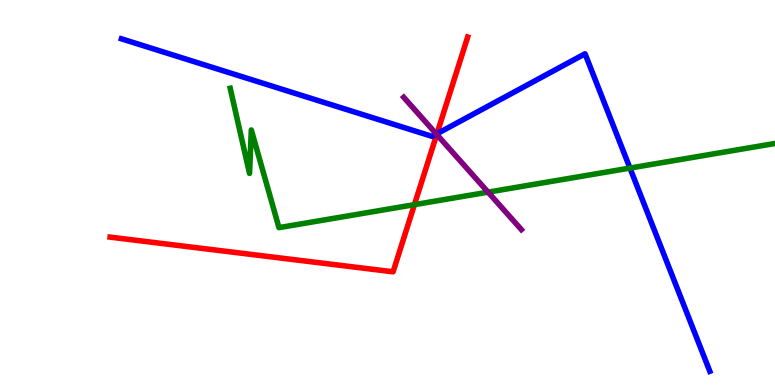[{'lines': ['blue', 'red'], 'intersections': [{'x': 5.64, 'y': 6.52}]}, {'lines': ['green', 'red'], 'intersections': [{'x': 5.35, 'y': 4.68}]}, {'lines': ['purple', 'red'], 'intersections': [{'x': 5.64, 'y': 6.51}]}, {'lines': ['blue', 'green'], 'intersections': [{'x': 8.13, 'y': 5.63}]}, {'lines': ['blue', 'purple'], 'intersections': [{'x': 5.63, 'y': 6.52}]}, {'lines': ['green', 'purple'], 'intersections': [{'x': 6.3, 'y': 5.01}]}]